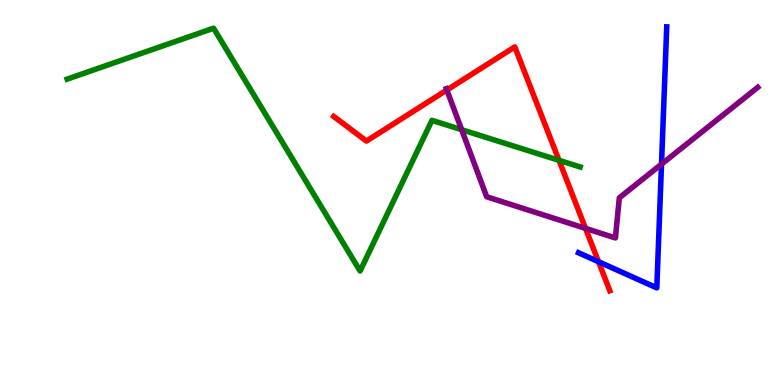[{'lines': ['blue', 'red'], 'intersections': [{'x': 7.72, 'y': 3.2}]}, {'lines': ['green', 'red'], 'intersections': [{'x': 7.21, 'y': 5.84}]}, {'lines': ['purple', 'red'], 'intersections': [{'x': 5.77, 'y': 7.66}, {'x': 7.56, 'y': 4.07}]}, {'lines': ['blue', 'green'], 'intersections': []}, {'lines': ['blue', 'purple'], 'intersections': [{'x': 8.54, 'y': 5.74}]}, {'lines': ['green', 'purple'], 'intersections': [{'x': 5.96, 'y': 6.63}]}]